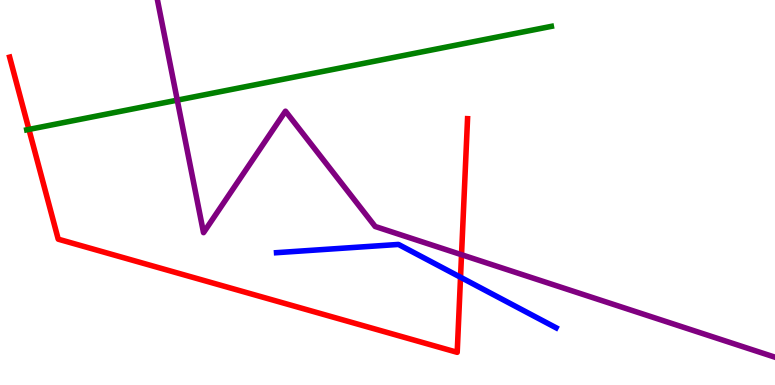[{'lines': ['blue', 'red'], 'intersections': [{'x': 5.94, 'y': 2.8}]}, {'lines': ['green', 'red'], 'intersections': [{'x': 0.373, 'y': 6.64}]}, {'lines': ['purple', 'red'], 'intersections': [{'x': 5.96, 'y': 3.38}]}, {'lines': ['blue', 'green'], 'intersections': []}, {'lines': ['blue', 'purple'], 'intersections': []}, {'lines': ['green', 'purple'], 'intersections': [{'x': 2.29, 'y': 7.4}]}]